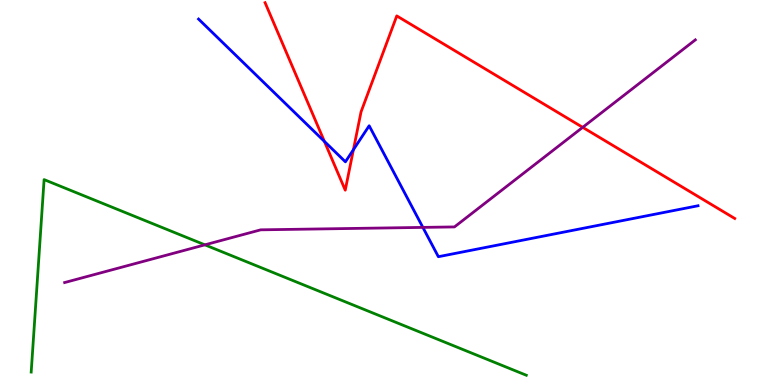[{'lines': ['blue', 'red'], 'intersections': [{'x': 4.19, 'y': 6.33}, {'x': 4.56, 'y': 6.11}]}, {'lines': ['green', 'red'], 'intersections': []}, {'lines': ['purple', 'red'], 'intersections': [{'x': 7.52, 'y': 6.69}]}, {'lines': ['blue', 'green'], 'intersections': []}, {'lines': ['blue', 'purple'], 'intersections': [{'x': 5.46, 'y': 4.09}]}, {'lines': ['green', 'purple'], 'intersections': [{'x': 2.64, 'y': 3.64}]}]